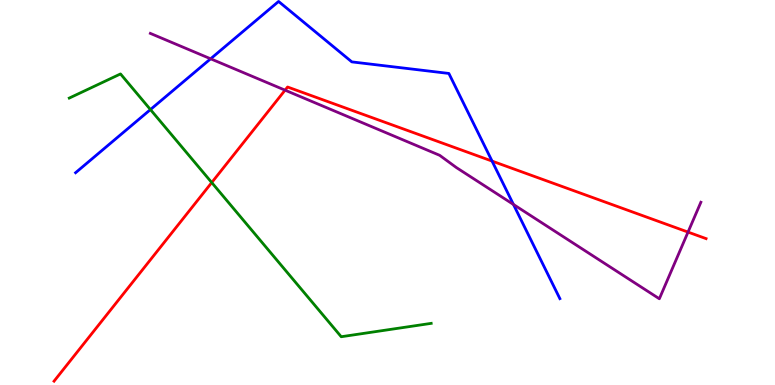[{'lines': ['blue', 'red'], 'intersections': [{'x': 6.35, 'y': 5.82}]}, {'lines': ['green', 'red'], 'intersections': [{'x': 2.73, 'y': 5.26}]}, {'lines': ['purple', 'red'], 'intersections': [{'x': 3.68, 'y': 7.66}, {'x': 8.88, 'y': 3.97}]}, {'lines': ['blue', 'green'], 'intersections': [{'x': 1.94, 'y': 7.15}]}, {'lines': ['blue', 'purple'], 'intersections': [{'x': 2.72, 'y': 8.47}, {'x': 6.63, 'y': 4.69}]}, {'lines': ['green', 'purple'], 'intersections': []}]